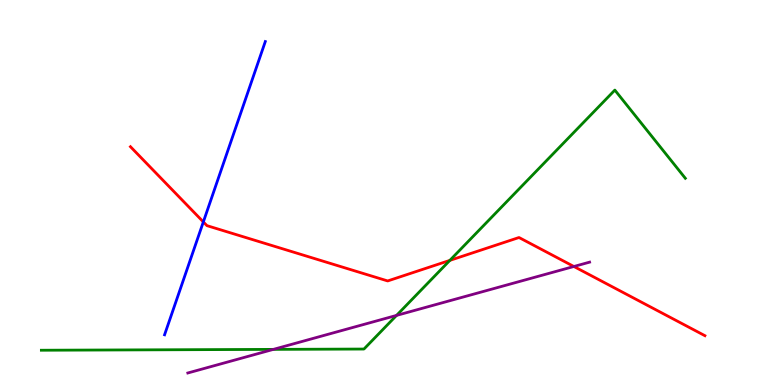[{'lines': ['blue', 'red'], 'intersections': [{'x': 2.62, 'y': 4.24}]}, {'lines': ['green', 'red'], 'intersections': [{'x': 5.8, 'y': 3.24}]}, {'lines': ['purple', 'red'], 'intersections': [{'x': 7.4, 'y': 3.08}]}, {'lines': ['blue', 'green'], 'intersections': []}, {'lines': ['blue', 'purple'], 'intersections': []}, {'lines': ['green', 'purple'], 'intersections': [{'x': 3.53, 'y': 0.925}, {'x': 5.12, 'y': 1.81}]}]